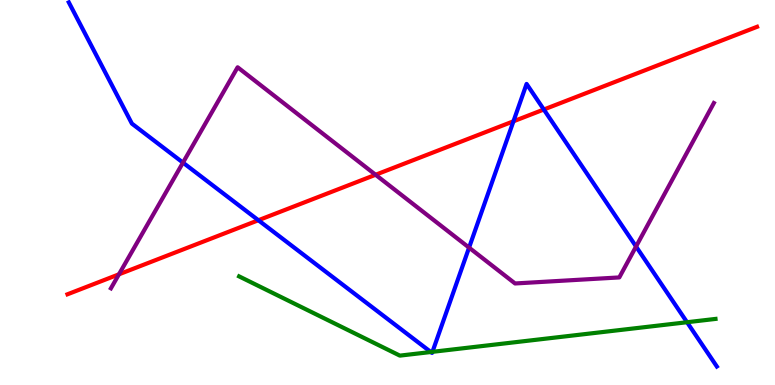[{'lines': ['blue', 'red'], 'intersections': [{'x': 3.33, 'y': 4.28}, {'x': 6.63, 'y': 6.85}, {'x': 7.02, 'y': 7.16}]}, {'lines': ['green', 'red'], 'intersections': []}, {'lines': ['purple', 'red'], 'intersections': [{'x': 1.53, 'y': 2.87}, {'x': 4.85, 'y': 5.46}]}, {'lines': ['blue', 'green'], 'intersections': [{'x': 5.56, 'y': 0.857}, {'x': 5.58, 'y': 0.862}, {'x': 8.86, 'y': 1.63}]}, {'lines': ['blue', 'purple'], 'intersections': [{'x': 2.36, 'y': 5.78}, {'x': 6.05, 'y': 3.57}, {'x': 8.21, 'y': 3.6}]}, {'lines': ['green', 'purple'], 'intersections': []}]